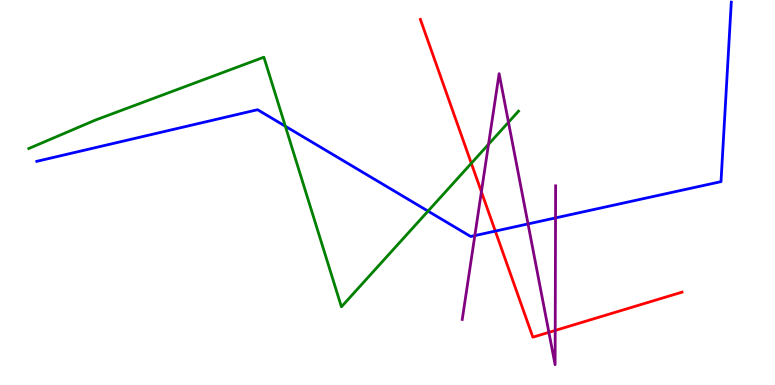[{'lines': ['blue', 'red'], 'intersections': [{'x': 6.39, 'y': 4.0}]}, {'lines': ['green', 'red'], 'intersections': [{'x': 6.08, 'y': 5.76}]}, {'lines': ['purple', 'red'], 'intersections': [{'x': 6.21, 'y': 5.02}, {'x': 7.08, 'y': 1.37}, {'x': 7.16, 'y': 1.42}]}, {'lines': ['blue', 'green'], 'intersections': [{'x': 3.68, 'y': 6.72}, {'x': 5.52, 'y': 4.52}]}, {'lines': ['blue', 'purple'], 'intersections': [{'x': 6.13, 'y': 3.88}, {'x': 6.81, 'y': 4.18}, {'x': 7.17, 'y': 4.34}]}, {'lines': ['green', 'purple'], 'intersections': [{'x': 6.3, 'y': 6.25}, {'x': 6.56, 'y': 6.82}]}]